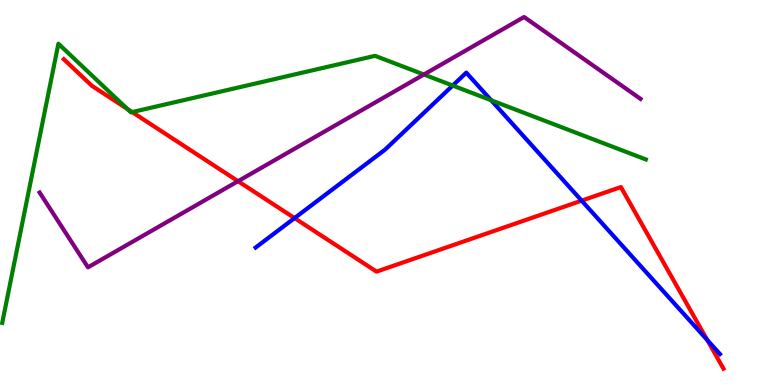[{'lines': ['blue', 'red'], 'intersections': [{'x': 3.8, 'y': 4.34}, {'x': 7.51, 'y': 4.79}, {'x': 9.13, 'y': 1.17}]}, {'lines': ['green', 'red'], 'intersections': [{'x': 1.64, 'y': 7.17}, {'x': 1.71, 'y': 7.09}]}, {'lines': ['purple', 'red'], 'intersections': [{'x': 3.07, 'y': 5.29}]}, {'lines': ['blue', 'green'], 'intersections': [{'x': 5.84, 'y': 7.78}, {'x': 6.34, 'y': 7.4}]}, {'lines': ['blue', 'purple'], 'intersections': []}, {'lines': ['green', 'purple'], 'intersections': [{'x': 5.47, 'y': 8.06}]}]